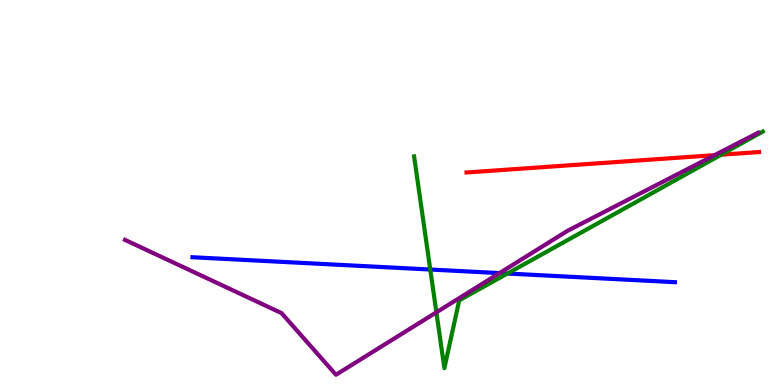[{'lines': ['blue', 'red'], 'intersections': []}, {'lines': ['green', 'red'], 'intersections': [{'x': 9.31, 'y': 5.98}]}, {'lines': ['purple', 'red'], 'intersections': [{'x': 9.22, 'y': 5.97}]}, {'lines': ['blue', 'green'], 'intersections': [{'x': 5.55, 'y': 3.0}, {'x': 6.55, 'y': 2.9}]}, {'lines': ['blue', 'purple'], 'intersections': [{'x': 6.45, 'y': 2.91}]}, {'lines': ['green', 'purple'], 'intersections': [{'x': 5.63, 'y': 1.89}]}]